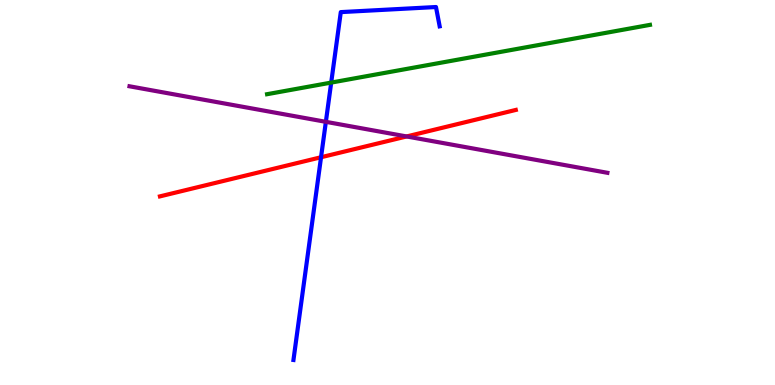[{'lines': ['blue', 'red'], 'intersections': [{'x': 4.14, 'y': 5.92}]}, {'lines': ['green', 'red'], 'intersections': []}, {'lines': ['purple', 'red'], 'intersections': [{'x': 5.25, 'y': 6.46}]}, {'lines': ['blue', 'green'], 'intersections': [{'x': 4.27, 'y': 7.85}]}, {'lines': ['blue', 'purple'], 'intersections': [{'x': 4.2, 'y': 6.84}]}, {'lines': ['green', 'purple'], 'intersections': []}]